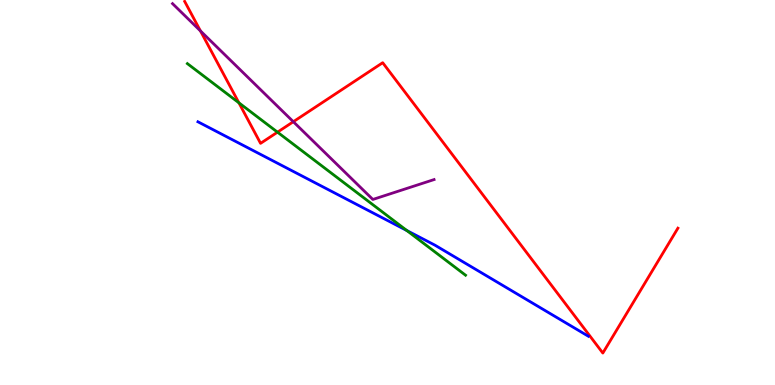[{'lines': ['blue', 'red'], 'intersections': []}, {'lines': ['green', 'red'], 'intersections': [{'x': 3.08, 'y': 7.33}, {'x': 3.58, 'y': 6.57}]}, {'lines': ['purple', 'red'], 'intersections': [{'x': 2.59, 'y': 9.2}, {'x': 3.78, 'y': 6.84}]}, {'lines': ['blue', 'green'], 'intersections': [{'x': 5.25, 'y': 4.01}]}, {'lines': ['blue', 'purple'], 'intersections': []}, {'lines': ['green', 'purple'], 'intersections': []}]